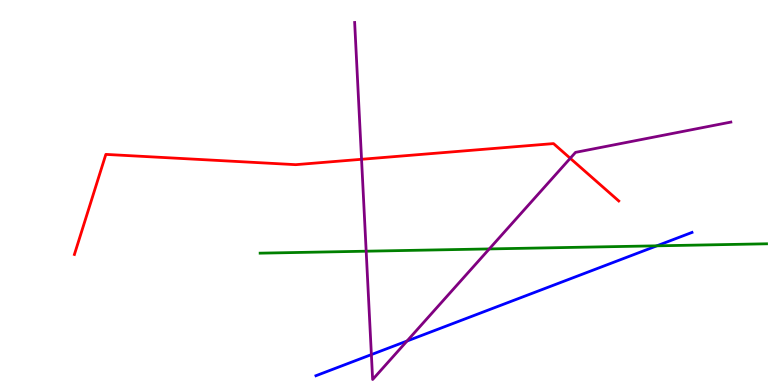[{'lines': ['blue', 'red'], 'intersections': []}, {'lines': ['green', 'red'], 'intersections': []}, {'lines': ['purple', 'red'], 'intersections': [{'x': 4.67, 'y': 5.86}, {'x': 7.36, 'y': 5.89}]}, {'lines': ['blue', 'green'], 'intersections': [{'x': 8.48, 'y': 3.61}]}, {'lines': ['blue', 'purple'], 'intersections': [{'x': 4.79, 'y': 0.79}, {'x': 5.25, 'y': 1.14}]}, {'lines': ['green', 'purple'], 'intersections': [{'x': 4.72, 'y': 3.48}, {'x': 6.31, 'y': 3.53}]}]